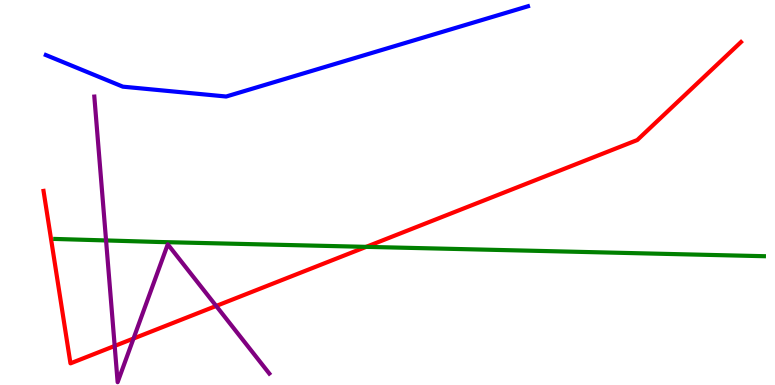[{'lines': ['blue', 'red'], 'intersections': []}, {'lines': ['green', 'red'], 'intersections': [{'x': 4.72, 'y': 3.59}]}, {'lines': ['purple', 'red'], 'intersections': [{'x': 1.48, 'y': 1.01}, {'x': 1.72, 'y': 1.21}, {'x': 2.79, 'y': 2.05}]}, {'lines': ['blue', 'green'], 'intersections': []}, {'lines': ['blue', 'purple'], 'intersections': []}, {'lines': ['green', 'purple'], 'intersections': [{'x': 1.37, 'y': 3.75}]}]